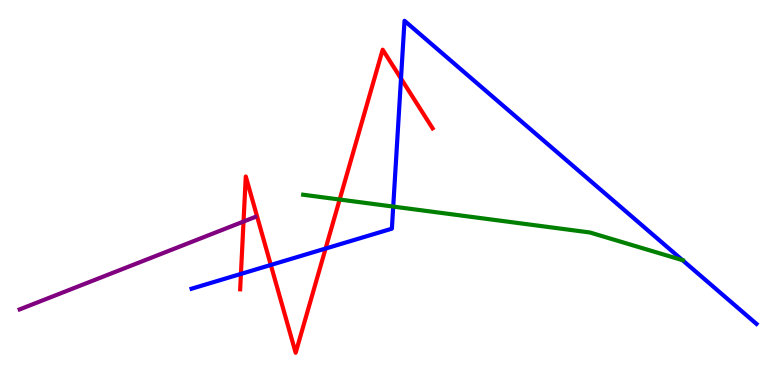[{'lines': ['blue', 'red'], 'intersections': [{'x': 3.11, 'y': 2.89}, {'x': 3.49, 'y': 3.12}, {'x': 4.2, 'y': 3.54}, {'x': 5.17, 'y': 7.96}]}, {'lines': ['green', 'red'], 'intersections': [{'x': 4.38, 'y': 4.82}]}, {'lines': ['purple', 'red'], 'intersections': [{'x': 3.14, 'y': 4.25}]}, {'lines': ['blue', 'green'], 'intersections': [{'x': 5.07, 'y': 4.63}, {'x': 8.81, 'y': 3.24}]}, {'lines': ['blue', 'purple'], 'intersections': []}, {'lines': ['green', 'purple'], 'intersections': []}]